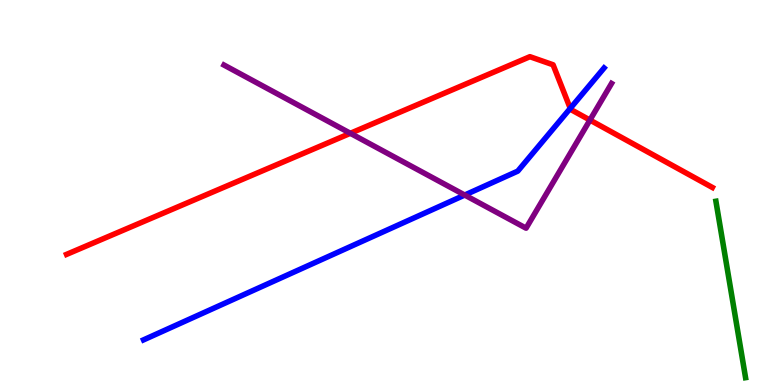[{'lines': ['blue', 'red'], 'intersections': [{'x': 7.36, 'y': 7.19}]}, {'lines': ['green', 'red'], 'intersections': []}, {'lines': ['purple', 'red'], 'intersections': [{'x': 4.52, 'y': 6.54}, {'x': 7.61, 'y': 6.88}]}, {'lines': ['blue', 'green'], 'intersections': []}, {'lines': ['blue', 'purple'], 'intersections': [{'x': 6.0, 'y': 4.93}]}, {'lines': ['green', 'purple'], 'intersections': []}]